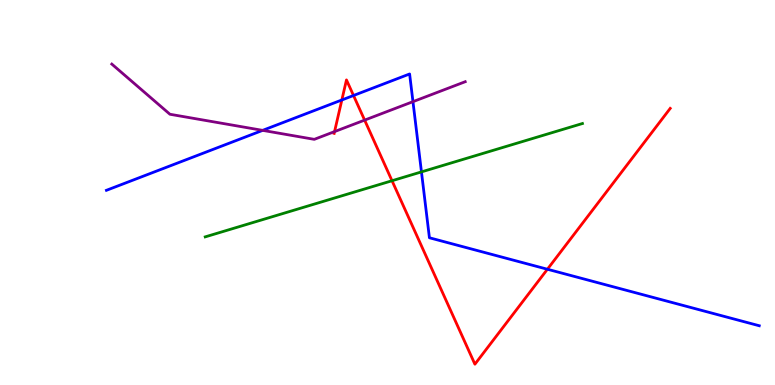[{'lines': ['blue', 'red'], 'intersections': [{'x': 4.41, 'y': 7.4}, {'x': 4.56, 'y': 7.52}, {'x': 7.06, 'y': 3.01}]}, {'lines': ['green', 'red'], 'intersections': [{'x': 5.06, 'y': 5.31}]}, {'lines': ['purple', 'red'], 'intersections': [{'x': 4.32, 'y': 6.58}, {'x': 4.7, 'y': 6.88}]}, {'lines': ['blue', 'green'], 'intersections': [{'x': 5.44, 'y': 5.54}]}, {'lines': ['blue', 'purple'], 'intersections': [{'x': 3.39, 'y': 6.61}, {'x': 5.33, 'y': 7.36}]}, {'lines': ['green', 'purple'], 'intersections': []}]